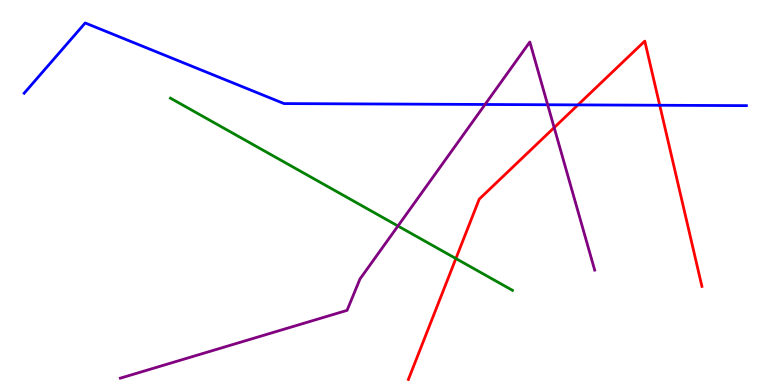[{'lines': ['blue', 'red'], 'intersections': [{'x': 7.46, 'y': 7.28}, {'x': 8.51, 'y': 7.27}]}, {'lines': ['green', 'red'], 'intersections': [{'x': 5.88, 'y': 3.28}]}, {'lines': ['purple', 'red'], 'intersections': [{'x': 7.15, 'y': 6.69}]}, {'lines': ['blue', 'green'], 'intersections': []}, {'lines': ['blue', 'purple'], 'intersections': [{'x': 6.26, 'y': 7.29}, {'x': 7.07, 'y': 7.28}]}, {'lines': ['green', 'purple'], 'intersections': [{'x': 5.13, 'y': 4.13}]}]